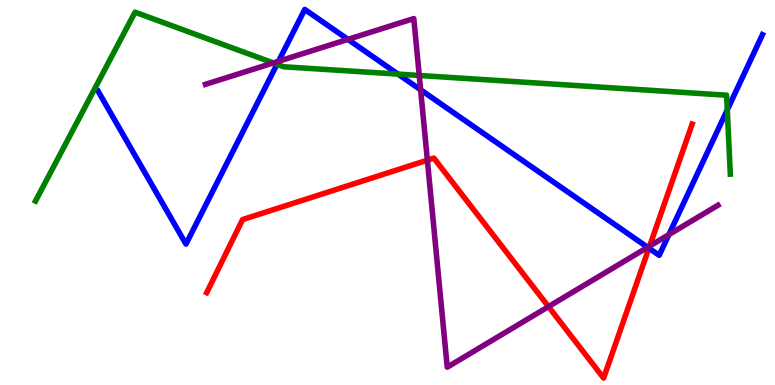[{'lines': ['blue', 'red'], 'intersections': [{'x': 8.37, 'y': 3.55}]}, {'lines': ['green', 'red'], 'intersections': []}, {'lines': ['purple', 'red'], 'intersections': [{'x': 5.51, 'y': 5.84}, {'x': 7.08, 'y': 2.04}, {'x': 8.38, 'y': 3.61}]}, {'lines': ['blue', 'green'], 'intersections': [{'x': 3.57, 'y': 8.33}, {'x': 5.14, 'y': 8.08}, {'x': 9.38, 'y': 7.15}]}, {'lines': ['blue', 'purple'], 'intersections': [{'x': 3.59, 'y': 8.41}, {'x': 4.49, 'y': 8.98}, {'x': 5.43, 'y': 7.67}, {'x': 8.36, 'y': 3.58}, {'x': 8.63, 'y': 3.91}]}, {'lines': ['green', 'purple'], 'intersections': [{'x': 3.53, 'y': 8.37}, {'x': 5.41, 'y': 8.04}]}]